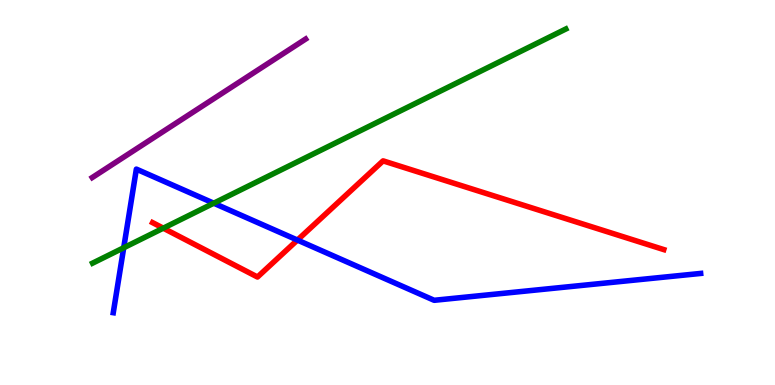[{'lines': ['blue', 'red'], 'intersections': [{'x': 3.84, 'y': 3.76}]}, {'lines': ['green', 'red'], 'intersections': [{'x': 2.11, 'y': 4.07}]}, {'lines': ['purple', 'red'], 'intersections': []}, {'lines': ['blue', 'green'], 'intersections': [{'x': 1.6, 'y': 3.56}, {'x': 2.76, 'y': 4.72}]}, {'lines': ['blue', 'purple'], 'intersections': []}, {'lines': ['green', 'purple'], 'intersections': []}]